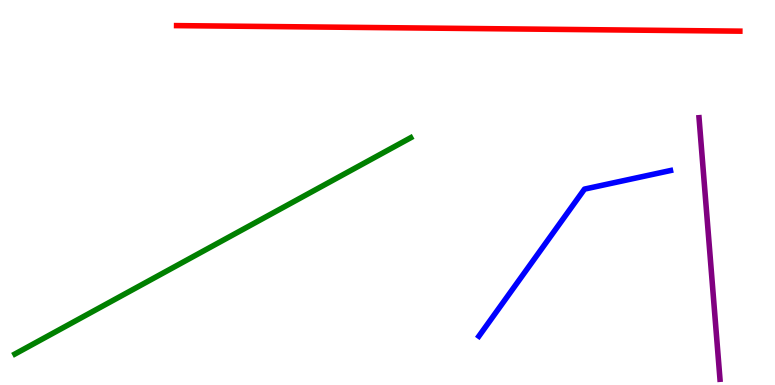[{'lines': ['blue', 'red'], 'intersections': []}, {'lines': ['green', 'red'], 'intersections': []}, {'lines': ['purple', 'red'], 'intersections': []}, {'lines': ['blue', 'green'], 'intersections': []}, {'lines': ['blue', 'purple'], 'intersections': []}, {'lines': ['green', 'purple'], 'intersections': []}]